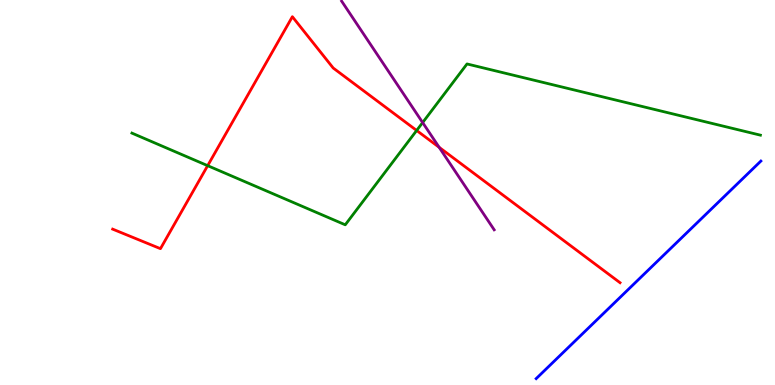[{'lines': ['blue', 'red'], 'intersections': []}, {'lines': ['green', 'red'], 'intersections': [{'x': 2.68, 'y': 5.7}, {'x': 5.38, 'y': 6.61}]}, {'lines': ['purple', 'red'], 'intersections': [{'x': 5.67, 'y': 6.17}]}, {'lines': ['blue', 'green'], 'intersections': []}, {'lines': ['blue', 'purple'], 'intersections': []}, {'lines': ['green', 'purple'], 'intersections': [{'x': 5.45, 'y': 6.82}]}]